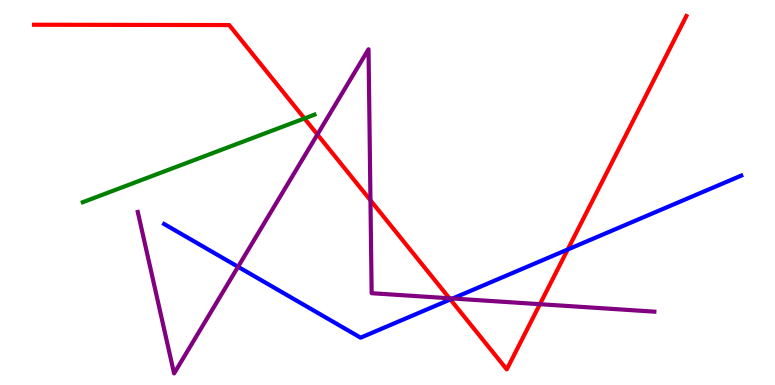[{'lines': ['blue', 'red'], 'intersections': [{'x': 5.81, 'y': 2.22}, {'x': 7.33, 'y': 3.52}]}, {'lines': ['green', 'red'], 'intersections': [{'x': 3.93, 'y': 6.92}]}, {'lines': ['purple', 'red'], 'intersections': [{'x': 4.1, 'y': 6.51}, {'x': 4.78, 'y': 4.8}, {'x': 5.8, 'y': 2.25}, {'x': 6.97, 'y': 2.1}]}, {'lines': ['blue', 'green'], 'intersections': []}, {'lines': ['blue', 'purple'], 'intersections': [{'x': 3.07, 'y': 3.07}, {'x': 5.84, 'y': 2.25}]}, {'lines': ['green', 'purple'], 'intersections': []}]